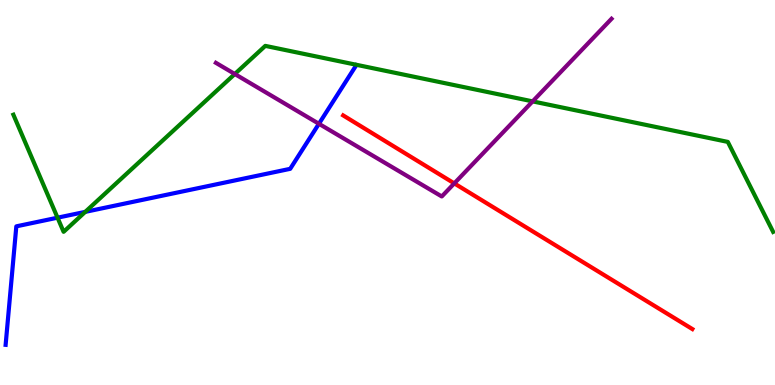[{'lines': ['blue', 'red'], 'intersections': []}, {'lines': ['green', 'red'], 'intersections': []}, {'lines': ['purple', 'red'], 'intersections': [{'x': 5.86, 'y': 5.24}]}, {'lines': ['blue', 'green'], 'intersections': [{'x': 0.742, 'y': 4.35}, {'x': 1.1, 'y': 4.5}]}, {'lines': ['blue', 'purple'], 'intersections': [{'x': 4.12, 'y': 6.78}]}, {'lines': ['green', 'purple'], 'intersections': [{'x': 3.03, 'y': 8.08}, {'x': 6.87, 'y': 7.37}]}]